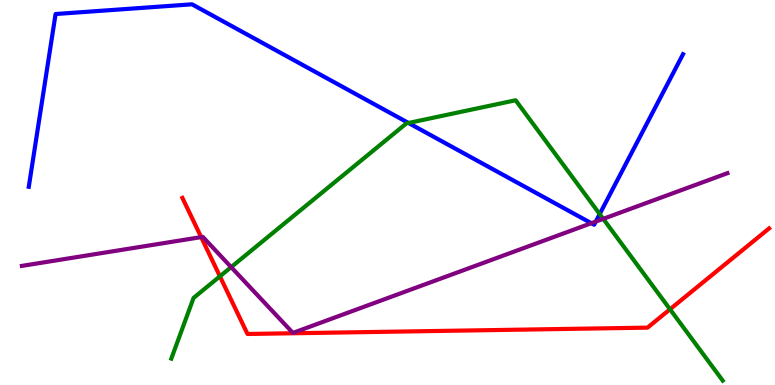[{'lines': ['blue', 'red'], 'intersections': []}, {'lines': ['green', 'red'], 'intersections': [{'x': 2.84, 'y': 2.82}, {'x': 8.65, 'y': 1.97}]}, {'lines': ['purple', 'red'], 'intersections': [{'x': 2.6, 'y': 3.84}]}, {'lines': ['blue', 'green'], 'intersections': [{'x': 5.27, 'y': 6.81}, {'x': 7.74, 'y': 4.44}]}, {'lines': ['blue', 'purple'], 'intersections': [{'x': 7.63, 'y': 4.2}, {'x': 7.69, 'y': 4.24}]}, {'lines': ['green', 'purple'], 'intersections': [{'x': 2.98, 'y': 3.06}, {'x': 7.78, 'y': 4.32}]}]